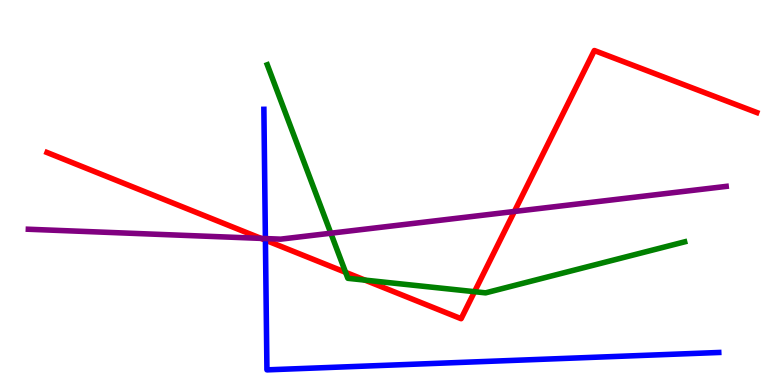[{'lines': ['blue', 'red'], 'intersections': [{'x': 3.42, 'y': 3.76}]}, {'lines': ['green', 'red'], 'intersections': [{'x': 4.46, 'y': 2.93}, {'x': 4.71, 'y': 2.72}, {'x': 6.12, 'y': 2.42}]}, {'lines': ['purple', 'red'], 'intersections': [{'x': 3.37, 'y': 3.81}, {'x': 6.64, 'y': 4.51}]}, {'lines': ['blue', 'green'], 'intersections': []}, {'lines': ['blue', 'purple'], 'intersections': [{'x': 3.42, 'y': 3.8}]}, {'lines': ['green', 'purple'], 'intersections': [{'x': 4.27, 'y': 3.94}]}]